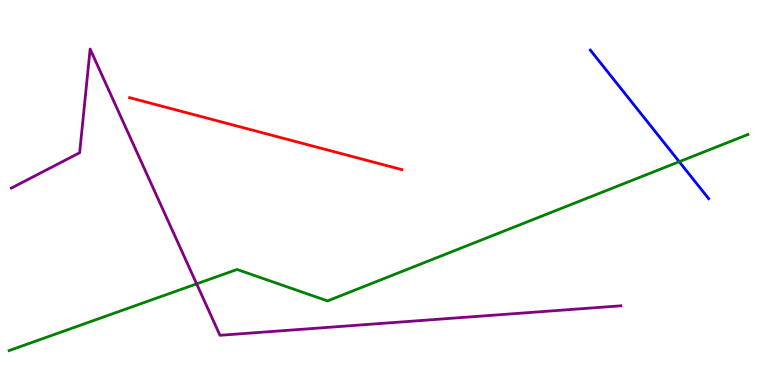[{'lines': ['blue', 'red'], 'intersections': []}, {'lines': ['green', 'red'], 'intersections': []}, {'lines': ['purple', 'red'], 'intersections': []}, {'lines': ['blue', 'green'], 'intersections': [{'x': 8.76, 'y': 5.8}]}, {'lines': ['blue', 'purple'], 'intersections': []}, {'lines': ['green', 'purple'], 'intersections': [{'x': 2.54, 'y': 2.63}]}]